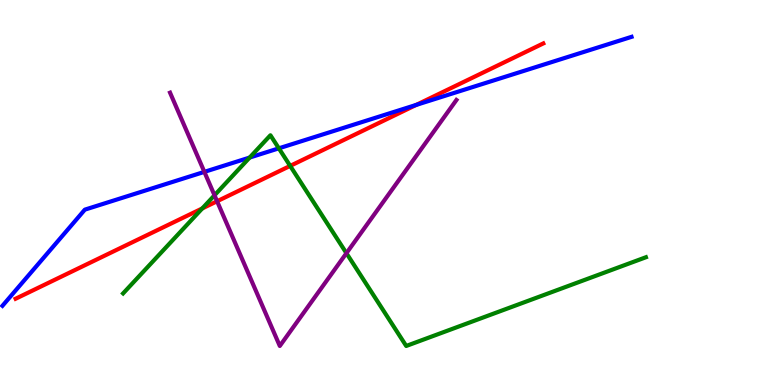[{'lines': ['blue', 'red'], 'intersections': [{'x': 5.37, 'y': 7.28}]}, {'lines': ['green', 'red'], 'intersections': [{'x': 2.61, 'y': 4.59}, {'x': 3.74, 'y': 5.69}]}, {'lines': ['purple', 'red'], 'intersections': [{'x': 2.8, 'y': 4.77}]}, {'lines': ['blue', 'green'], 'intersections': [{'x': 3.22, 'y': 5.91}, {'x': 3.6, 'y': 6.15}]}, {'lines': ['blue', 'purple'], 'intersections': [{'x': 2.64, 'y': 5.54}]}, {'lines': ['green', 'purple'], 'intersections': [{'x': 2.77, 'y': 4.93}, {'x': 4.47, 'y': 3.42}]}]